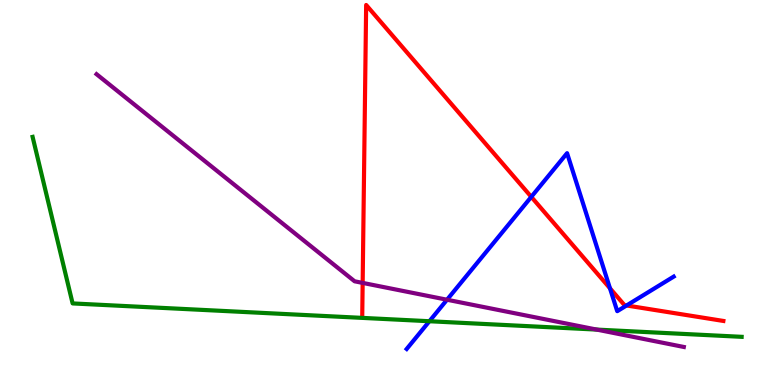[{'lines': ['blue', 'red'], 'intersections': [{'x': 6.86, 'y': 4.89}, {'x': 7.87, 'y': 2.51}, {'x': 8.08, 'y': 2.07}]}, {'lines': ['green', 'red'], 'intersections': []}, {'lines': ['purple', 'red'], 'intersections': [{'x': 4.68, 'y': 2.65}]}, {'lines': ['blue', 'green'], 'intersections': [{'x': 5.54, 'y': 1.66}]}, {'lines': ['blue', 'purple'], 'intersections': [{'x': 5.77, 'y': 2.21}]}, {'lines': ['green', 'purple'], 'intersections': [{'x': 7.7, 'y': 1.44}]}]